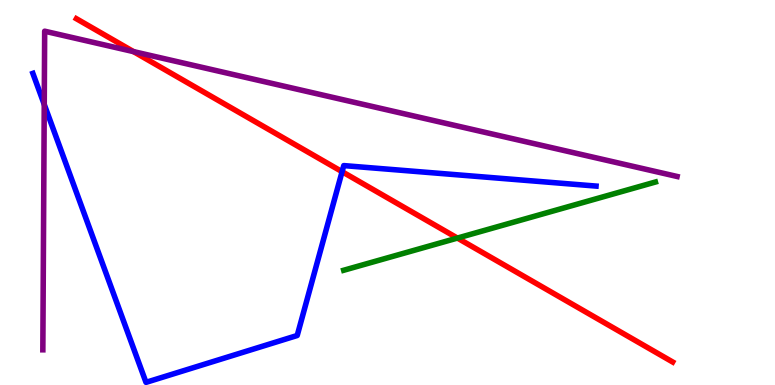[{'lines': ['blue', 'red'], 'intersections': [{'x': 4.41, 'y': 5.54}]}, {'lines': ['green', 'red'], 'intersections': [{'x': 5.9, 'y': 3.82}]}, {'lines': ['purple', 'red'], 'intersections': [{'x': 1.72, 'y': 8.66}]}, {'lines': ['blue', 'green'], 'intersections': []}, {'lines': ['blue', 'purple'], 'intersections': [{'x': 0.571, 'y': 7.29}]}, {'lines': ['green', 'purple'], 'intersections': []}]